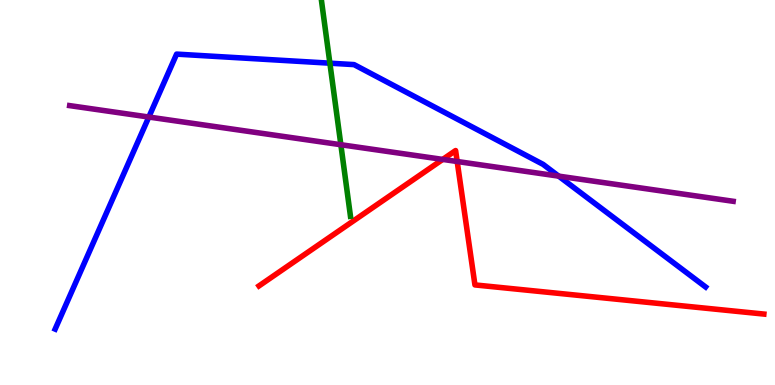[{'lines': ['blue', 'red'], 'intersections': []}, {'lines': ['green', 'red'], 'intersections': []}, {'lines': ['purple', 'red'], 'intersections': [{'x': 5.71, 'y': 5.86}, {'x': 5.9, 'y': 5.81}]}, {'lines': ['blue', 'green'], 'intersections': [{'x': 4.26, 'y': 8.36}]}, {'lines': ['blue', 'purple'], 'intersections': [{'x': 1.92, 'y': 6.96}, {'x': 7.21, 'y': 5.43}]}, {'lines': ['green', 'purple'], 'intersections': [{'x': 4.4, 'y': 6.24}]}]